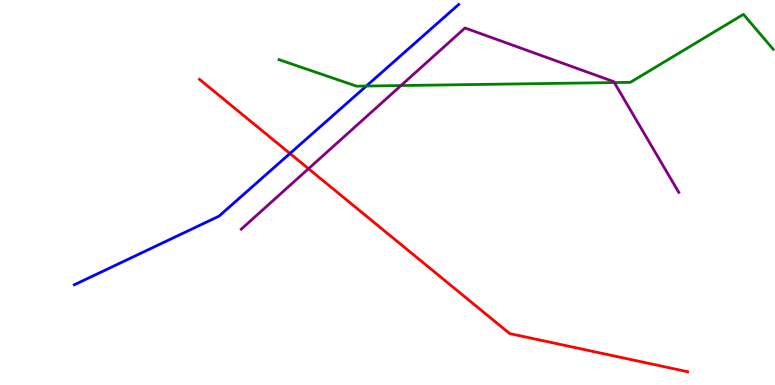[{'lines': ['blue', 'red'], 'intersections': [{'x': 3.74, 'y': 6.01}]}, {'lines': ['green', 'red'], 'intersections': []}, {'lines': ['purple', 'red'], 'intersections': [{'x': 3.98, 'y': 5.62}]}, {'lines': ['blue', 'green'], 'intersections': [{'x': 4.73, 'y': 7.77}]}, {'lines': ['blue', 'purple'], 'intersections': []}, {'lines': ['green', 'purple'], 'intersections': [{'x': 5.17, 'y': 7.78}, {'x': 7.93, 'y': 7.86}]}]